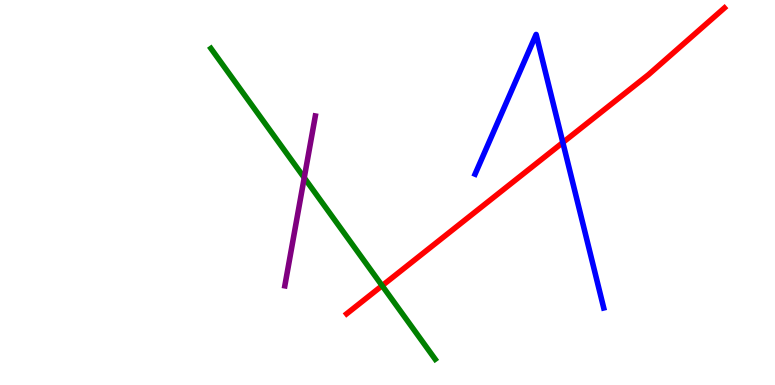[{'lines': ['blue', 'red'], 'intersections': [{'x': 7.26, 'y': 6.3}]}, {'lines': ['green', 'red'], 'intersections': [{'x': 4.93, 'y': 2.58}]}, {'lines': ['purple', 'red'], 'intersections': []}, {'lines': ['blue', 'green'], 'intersections': []}, {'lines': ['blue', 'purple'], 'intersections': []}, {'lines': ['green', 'purple'], 'intersections': [{'x': 3.93, 'y': 5.38}]}]